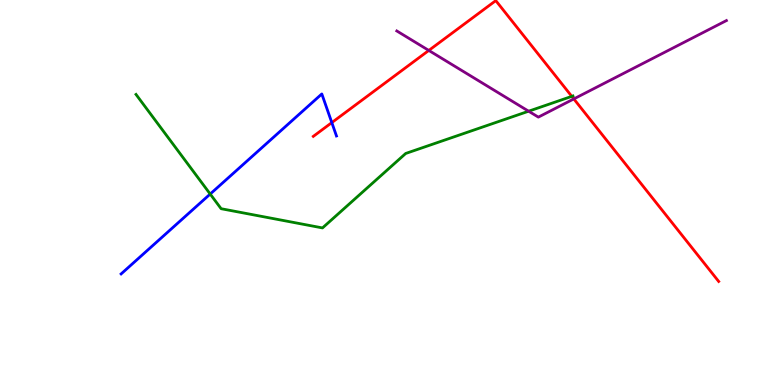[{'lines': ['blue', 'red'], 'intersections': [{'x': 4.28, 'y': 6.82}]}, {'lines': ['green', 'red'], 'intersections': [{'x': 7.38, 'y': 7.5}]}, {'lines': ['purple', 'red'], 'intersections': [{'x': 5.53, 'y': 8.69}, {'x': 7.4, 'y': 7.43}]}, {'lines': ['blue', 'green'], 'intersections': [{'x': 2.71, 'y': 4.96}]}, {'lines': ['blue', 'purple'], 'intersections': []}, {'lines': ['green', 'purple'], 'intersections': [{'x': 6.82, 'y': 7.11}]}]